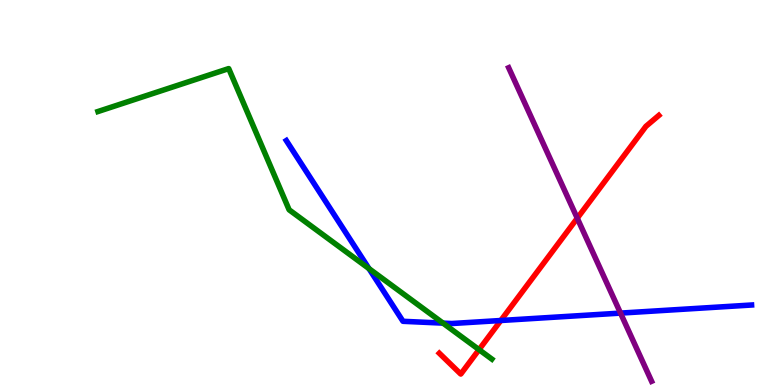[{'lines': ['blue', 'red'], 'intersections': [{'x': 6.46, 'y': 1.68}]}, {'lines': ['green', 'red'], 'intersections': [{'x': 6.18, 'y': 0.918}]}, {'lines': ['purple', 'red'], 'intersections': [{'x': 7.45, 'y': 4.33}]}, {'lines': ['blue', 'green'], 'intersections': [{'x': 4.76, 'y': 3.02}, {'x': 5.72, 'y': 1.61}]}, {'lines': ['blue', 'purple'], 'intersections': [{'x': 8.01, 'y': 1.87}]}, {'lines': ['green', 'purple'], 'intersections': []}]